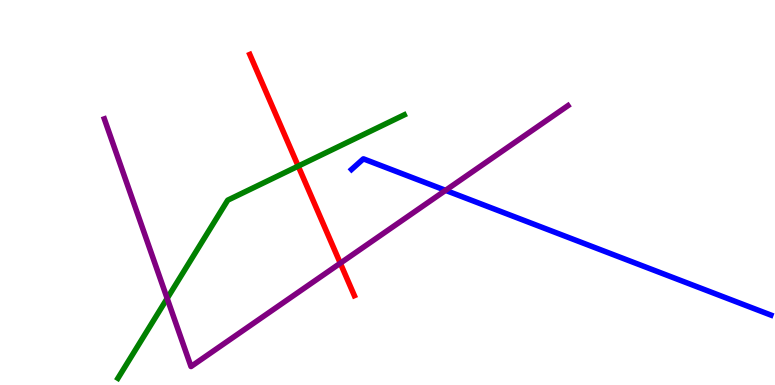[{'lines': ['blue', 'red'], 'intersections': []}, {'lines': ['green', 'red'], 'intersections': [{'x': 3.85, 'y': 5.69}]}, {'lines': ['purple', 'red'], 'intersections': [{'x': 4.39, 'y': 3.16}]}, {'lines': ['blue', 'green'], 'intersections': []}, {'lines': ['blue', 'purple'], 'intersections': [{'x': 5.75, 'y': 5.06}]}, {'lines': ['green', 'purple'], 'intersections': [{'x': 2.16, 'y': 2.25}]}]